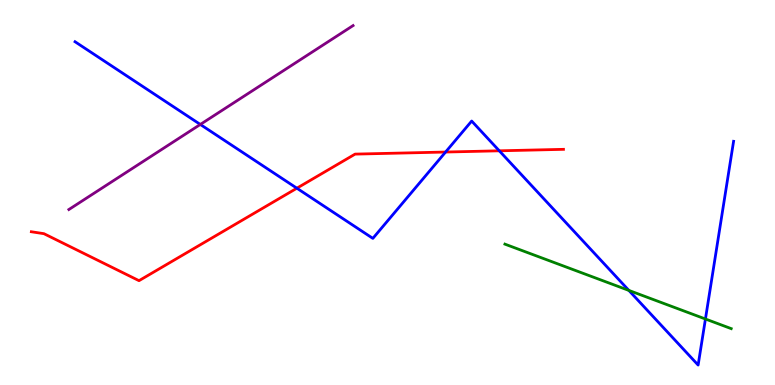[{'lines': ['blue', 'red'], 'intersections': [{'x': 3.83, 'y': 5.11}, {'x': 5.75, 'y': 6.05}, {'x': 6.44, 'y': 6.08}]}, {'lines': ['green', 'red'], 'intersections': []}, {'lines': ['purple', 'red'], 'intersections': []}, {'lines': ['blue', 'green'], 'intersections': [{'x': 8.11, 'y': 2.46}, {'x': 9.1, 'y': 1.71}]}, {'lines': ['blue', 'purple'], 'intersections': [{'x': 2.58, 'y': 6.77}]}, {'lines': ['green', 'purple'], 'intersections': []}]